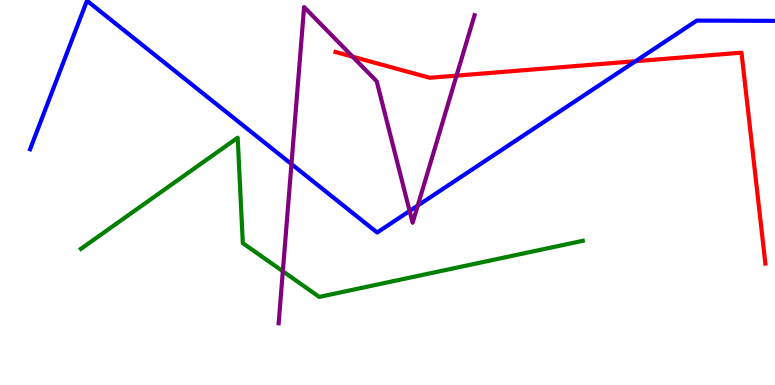[{'lines': ['blue', 'red'], 'intersections': [{'x': 8.2, 'y': 8.41}]}, {'lines': ['green', 'red'], 'intersections': []}, {'lines': ['purple', 'red'], 'intersections': [{'x': 4.55, 'y': 8.53}, {'x': 5.89, 'y': 8.04}]}, {'lines': ['blue', 'green'], 'intersections': []}, {'lines': ['blue', 'purple'], 'intersections': [{'x': 3.76, 'y': 5.74}, {'x': 5.29, 'y': 4.52}, {'x': 5.39, 'y': 4.66}]}, {'lines': ['green', 'purple'], 'intersections': [{'x': 3.65, 'y': 2.95}]}]